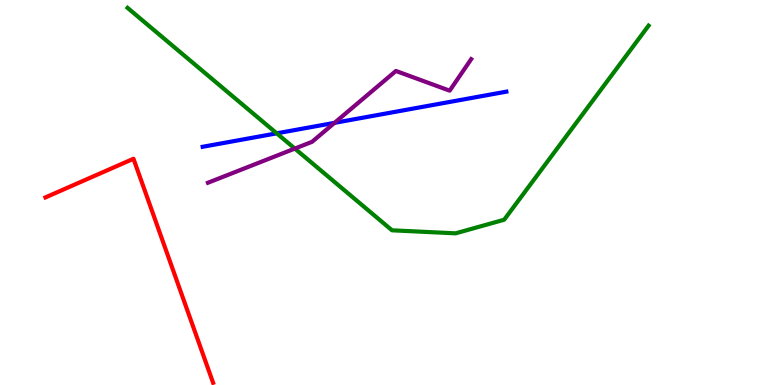[{'lines': ['blue', 'red'], 'intersections': []}, {'lines': ['green', 'red'], 'intersections': []}, {'lines': ['purple', 'red'], 'intersections': []}, {'lines': ['blue', 'green'], 'intersections': [{'x': 3.57, 'y': 6.54}]}, {'lines': ['blue', 'purple'], 'intersections': [{'x': 4.32, 'y': 6.81}]}, {'lines': ['green', 'purple'], 'intersections': [{'x': 3.8, 'y': 6.14}]}]